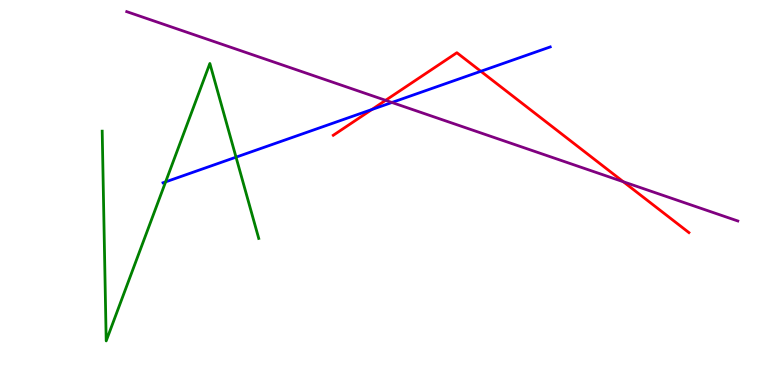[{'lines': ['blue', 'red'], 'intersections': [{'x': 4.8, 'y': 7.16}, {'x': 6.2, 'y': 8.15}]}, {'lines': ['green', 'red'], 'intersections': []}, {'lines': ['purple', 'red'], 'intersections': [{'x': 4.98, 'y': 7.39}, {'x': 8.04, 'y': 5.28}]}, {'lines': ['blue', 'green'], 'intersections': [{'x': 2.14, 'y': 5.28}, {'x': 3.05, 'y': 5.92}]}, {'lines': ['blue', 'purple'], 'intersections': [{'x': 5.06, 'y': 7.34}]}, {'lines': ['green', 'purple'], 'intersections': []}]